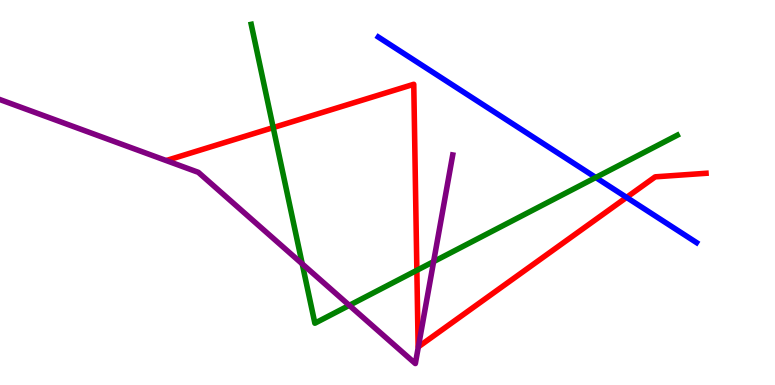[{'lines': ['blue', 'red'], 'intersections': [{'x': 8.08, 'y': 4.87}]}, {'lines': ['green', 'red'], 'intersections': [{'x': 3.53, 'y': 6.69}, {'x': 5.38, 'y': 2.98}]}, {'lines': ['purple', 'red'], 'intersections': [{'x': 5.4, 'y': 0.991}]}, {'lines': ['blue', 'green'], 'intersections': [{'x': 7.69, 'y': 5.39}]}, {'lines': ['blue', 'purple'], 'intersections': []}, {'lines': ['green', 'purple'], 'intersections': [{'x': 3.9, 'y': 3.15}, {'x': 4.51, 'y': 2.07}, {'x': 5.6, 'y': 3.2}]}]